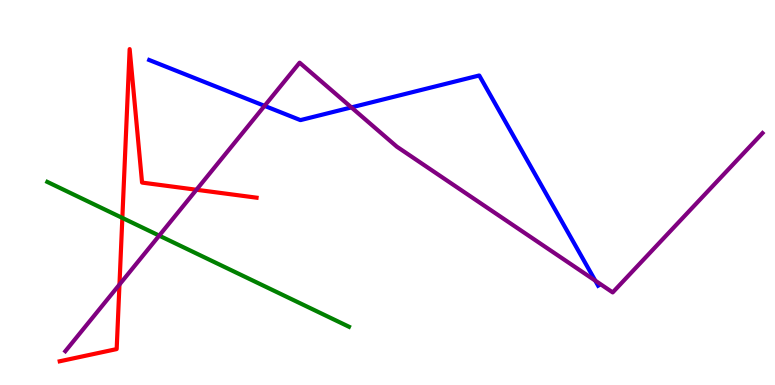[{'lines': ['blue', 'red'], 'intersections': []}, {'lines': ['green', 'red'], 'intersections': [{'x': 1.58, 'y': 4.34}]}, {'lines': ['purple', 'red'], 'intersections': [{'x': 1.54, 'y': 2.61}, {'x': 2.53, 'y': 5.07}]}, {'lines': ['blue', 'green'], 'intersections': []}, {'lines': ['blue', 'purple'], 'intersections': [{'x': 3.41, 'y': 7.25}, {'x': 4.53, 'y': 7.21}, {'x': 7.68, 'y': 2.71}]}, {'lines': ['green', 'purple'], 'intersections': [{'x': 2.05, 'y': 3.88}]}]